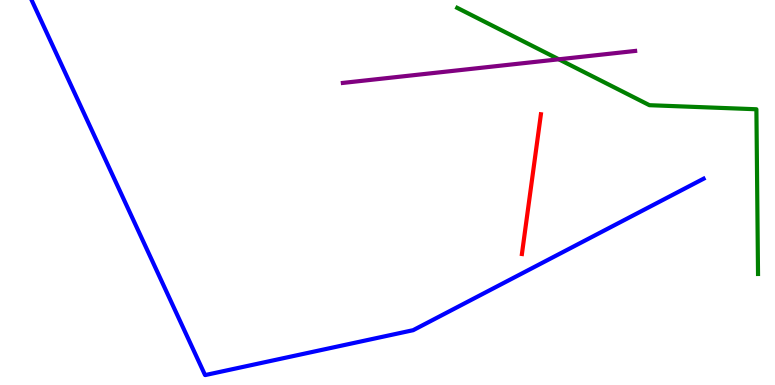[{'lines': ['blue', 'red'], 'intersections': []}, {'lines': ['green', 'red'], 'intersections': []}, {'lines': ['purple', 'red'], 'intersections': []}, {'lines': ['blue', 'green'], 'intersections': []}, {'lines': ['blue', 'purple'], 'intersections': []}, {'lines': ['green', 'purple'], 'intersections': [{'x': 7.21, 'y': 8.46}]}]